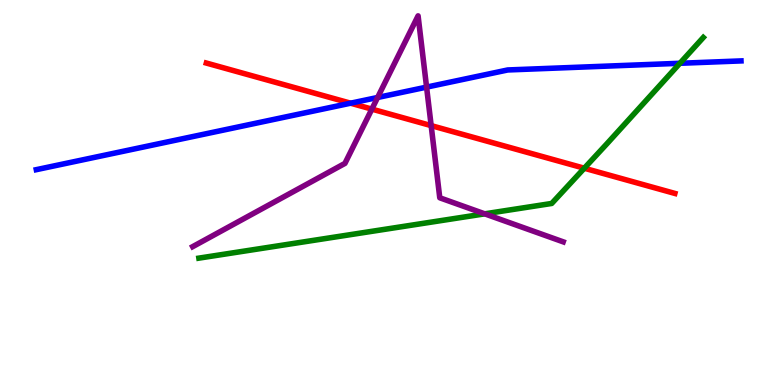[{'lines': ['blue', 'red'], 'intersections': [{'x': 4.52, 'y': 7.32}]}, {'lines': ['green', 'red'], 'intersections': [{'x': 7.54, 'y': 5.63}]}, {'lines': ['purple', 'red'], 'intersections': [{'x': 4.8, 'y': 7.17}, {'x': 5.56, 'y': 6.74}]}, {'lines': ['blue', 'green'], 'intersections': [{'x': 8.77, 'y': 8.36}]}, {'lines': ['blue', 'purple'], 'intersections': [{'x': 4.87, 'y': 7.47}, {'x': 5.5, 'y': 7.74}]}, {'lines': ['green', 'purple'], 'intersections': [{'x': 6.25, 'y': 4.45}]}]